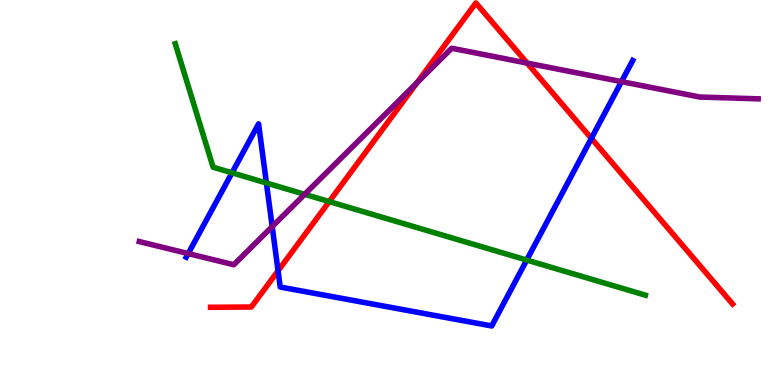[{'lines': ['blue', 'red'], 'intersections': [{'x': 3.59, 'y': 2.97}, {'x': 7.63, 'y': 6.41}]}, {'lines': ['green', 'red'], 'intersections': [{'x': 4.25, 'y': 4.76}]}, {'lines': ['purple', 'red'], 'intersections': [{'x': 5.38, 'y': 7.85}, {'x': 6.8, 'y': 8.36}]}, {'lines': ['blue', 'green'], 'intersections': [{'x': 2.99, 'y': 5.51}, {'x': 3.44, 'y': 5.25}, {'x': 6.8, 'y': 3.25}]}, {'lines': ['blue', 'purple'], 'intersections': [{'x': 2.43, 'y': 3.41}, {'x': 3.51, 'y': 4.11}, {'x': 8.02, 'y': 7.88}]}, {'lines': ['green', 'purple'], 'intersections': [{'x': 3.93, 'y': 4.95}]}]